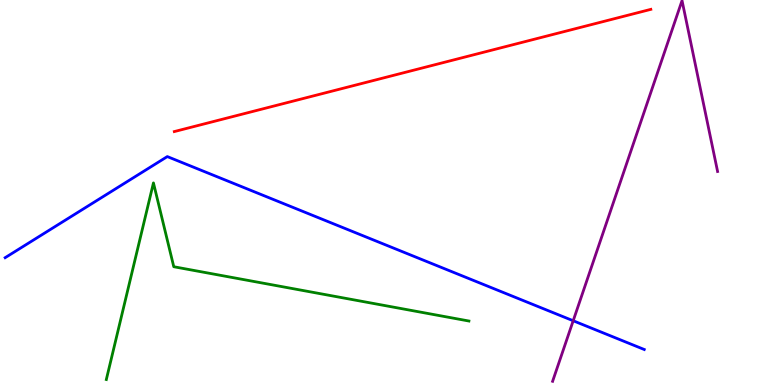[{'lines': ['blue', 'red'], 'intersections': []}, {'lines': ['green', 'red'], 'intersections': []}, {'lines': ['purple', 'red'], 'intersections': []}, {'lines': ['blue', 'green'], 'intersections': []}, {'lines': ['blue', 'purple'], 'intersections': [{'x': 7.4, 'y': 1.67}]}, {'lines': ['green', 'purple'], 'intersections': []}]